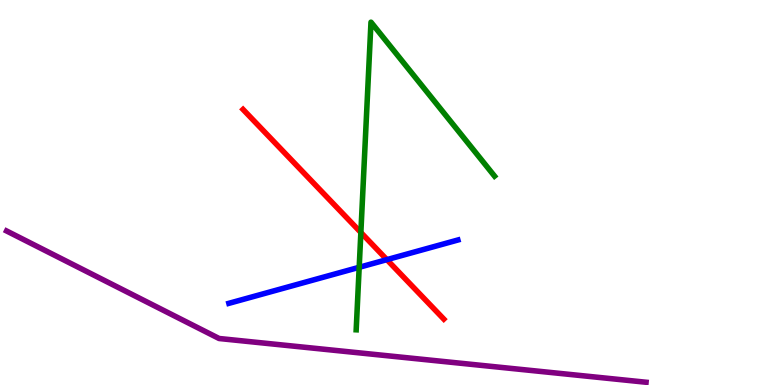[{'lines': ['blue', 'red'], 'intersections': [{'x': 4.99, 'y': 3.26}]}, {'lines': ['green', 'red'], 'intersections': [{'x': 4.66, 'y': 3.96}]}, {'lines': ['purple', 'red'], 'intersections': []}, {'lines': ['blue', 'green'], 'intersections': [{'x': 4.63, 'y': 3.06}]}, {'lines': ['blue', 'purple'], 'intersections': []}, {'lines': ['green', 'purple'], 'intersections': []}]